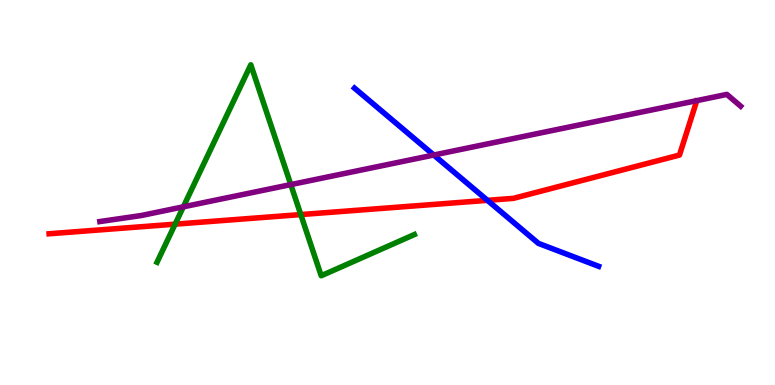[{'lines': ['blue', 'red'], 'intersections': [{'x': 6.29, 'y': 4.8}]}, {'lines': ['green', 'red'], 'intersections': [{'x': 2.26, 'y': 4.18}, {'x': 3.88, 'y': 4.43}]}, {'lines': ['purple', 'red'], 'intersections': []}, {'lines': ['blue', 'green'], 'intersections': []}, {'lines': ['blue', 'purple'], 'intersections': [{'x': 5.6, 'y': 5.97}]}, {'lines': ['green', 'purple'], 'intersections': [{'x': 2.37, 'y': 4.63}, {'x': 3.75, 'y': 5.21}]}]